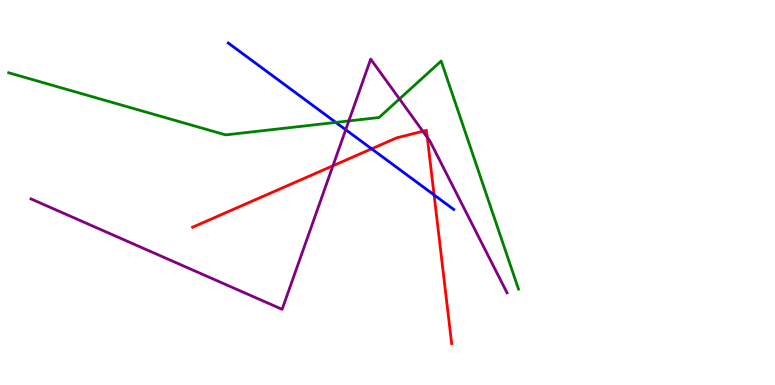[{'lines': ['blue', 'red'], 'intersections': [{'x': 4.8, 'y': 6.13}, {'x': 5.6, 'y': 4.94}]}, {'lines': ['green', 'red'], 'intersections': []}, {'lines': ['purple', 'red'], 'intersections': [{'x': 4.3, 'y': 5.69}, {'x': 5.46, 'y': 6.59}, {'x': 5.51, 'y': 6.43}]}, {'lines': ['blue', 'green'], 'intersections': [{'x': 4.33, 'y': 6.82}]}, {'lines': ['blue', 'purple'], 'intersections': [{'x': 4.46, 'y': 6.63}]}, {'lines': ['green', 'purple'], 'intersections': [{'x': 4.5, 'y': 6.86}, {'x': 5.15, 'y': 7.43}]}]